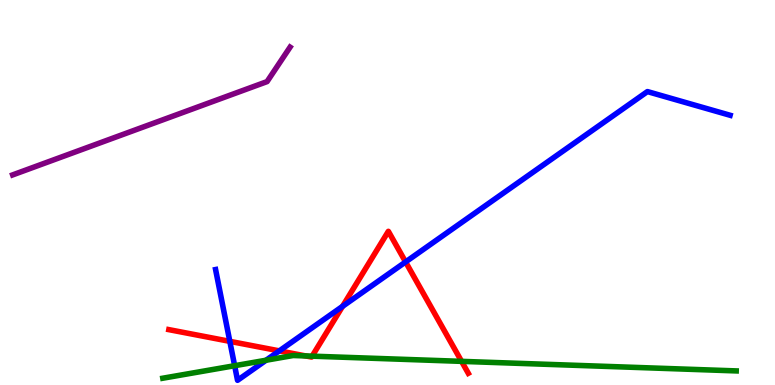[{'lines': ['blue', 'red'], 'intersections': [{'x': 2.97, 'y': 1.13}, {'x': 3.6, 'y': 0.886}, {'x': 4.42, 'y': 2.04}, {'x': 5.23, 'y': 3.2}]}, {'lines': ['green', 'red'], 'intersections': [{'x': 3.94, 'y': 0.755}, {'x': 4.03, 'y': 0.749}, {'x': 5.96, 'y': 0.614}]}, {'lines': ['purple', 'red'], 'intersections': []}, {'lines': ['blue', 'green'], 'intersections': [{'x': 3.03, 'y': 0.501}, {'x': 3.43, 'y': 0.643}]}, {'lines': ['blue', 'purple'], 'intersections': []}, {'lines': ['green', 'purple'], 'intersections': []}]